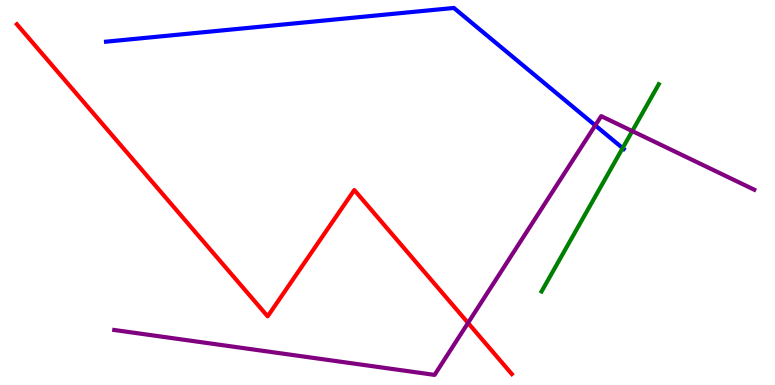[{'lines': ['blue', 'red'], 'intersections': []}, {'lines': ['green', 'red'], 'intersections': []}, {'lines': ['purple', 'red'], 'intersections': [{'x': 6.04, 'y': 1.61}]}, {'lines': ['blue', 'green'], 'intersections': [{'x': 8.03, 'y': 6.15}]}, {'lines': ['blue', 'purple'], 'intersections': [{'x': 7.68, 'y': 6.74}]}, {'lines': ['green', 'purple'], 'intersections': [{'x': 8.16, 'y': 6.6}]}]